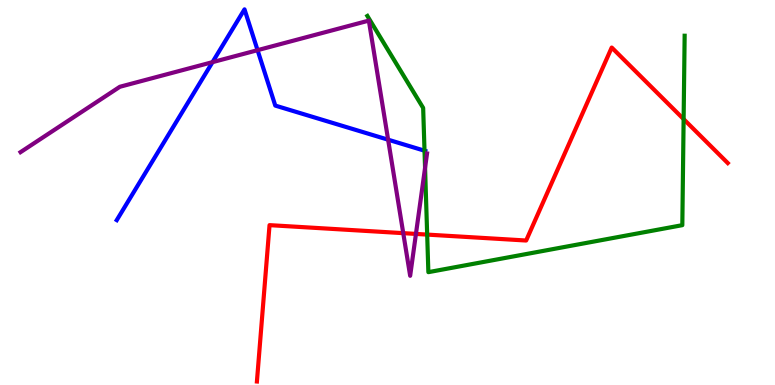[{'lines': ['blue', 'red'], 'intersections': []}, {'lines': ['green', 'red'], 'intersections': [{'x': 5.51, 'y': 3.91}, {'x': 8.82, 'y': 6.91}]}, {'lines': ['purple', 'red'], 'intersections': [{'x': 5.2, 'y': 3.94}, {'x': 5.37, 'y': 3.92}]}, {'lines': ['blue', 'green'], 'intersections': [{'x': 5.48, 'y': 6.09}]}, {'lines': ['blue', 'purple'], 'intersections': [{'x': 2.74, 'y': 8.39}, {'x': 3.32, 'y': 8.7}, {'x': 5.01, 'y': 6.37}]}, {'lines': ['green', 'purple'], 'intersections': [{'x': 5.48, 'y': 5.64}]}]